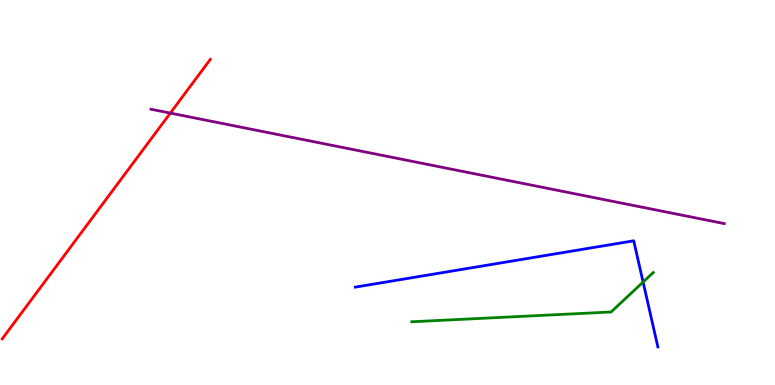[{'lines': ['blue', 'red'], 'intersections': []}, {'lines': ['green', 'red'], 'intersections': []}, {'lines': ['purple', 'red'], 'intersections': [{'x': 2.2, 'y': 7.06}]}, {'lines': ['blue', 'green'], 'intersections': [{'x': 8.3, 'y': 2.67}]}, {'lines': ['blue', 'purple'], 'intersections': []}, {'lines': ['green', 'purple'], 'intersections': []}]